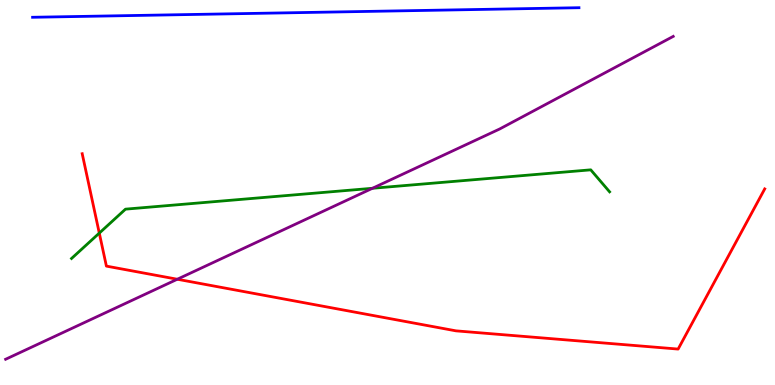[{'lines': ['blue', 'red'], 'intersections': []}, {'lines': ['green', 'red'], 'intersections': [{'x': 1.28, 'y': 3.95}]}, {'lines': ['purple', 'red'], 'intersections': [{'x': 2.29, 'y': 2.75}]}, {'lines': ['blue', 'green'], 'intersections': []}, {'lines': ['blue', 'purple'], 'intersections': []}, {'lines': ['green', 'purple'], 'intersections': [{'x': 4.81, 'y': 5.11}]}]